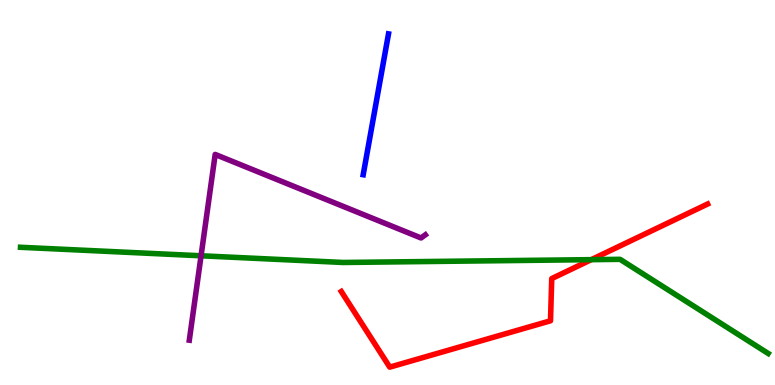[{'lines': ['blue', 'red'], 'intersections': []}, {'lines': ['green', 'red'], 'intersections': [{'x': 7.63, 'y': 3.26}]}, {'lines': ['purple', 'red'], 'intersections': []}, {'lines': ['blue', 'green'], 'intersections': []}, {'lines': ['blue', 'purple'], 'intersections': []}, {'lines': ['green', 'purple'], 'intersections': [{'x': 2.59, 'y': 3.36}]}]